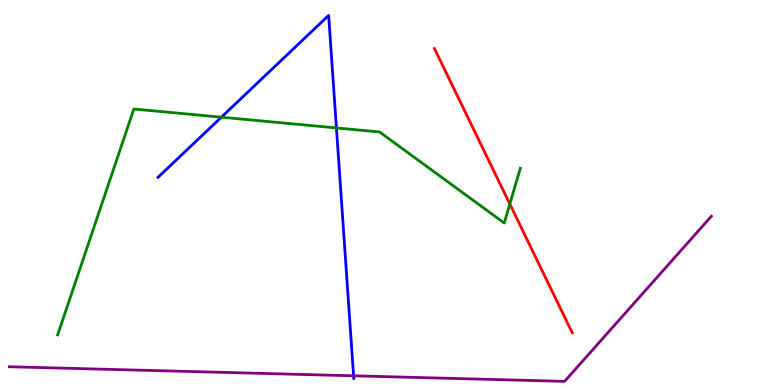[{'lines': ['blue', 'red'], 'intersections': []}, {'lines': ['green', 'red'], 'intersections': [{'x': 6.58, 'y': 4.7}]}, {'lines': ['purple', 'red'], 'intersections': []}, {'lines': ['blue', 'green'], 'intersections': [{'x': 2.86, 'y': 6.96}, {'x': 4.34, 'y': 6.68}]}, {'lines': ['blue', 'purple'], 'intersections': [{'x': 4.56, 'y': 0.239}]}, {'lines': ['green', 'purple'], 'intersections': []}]